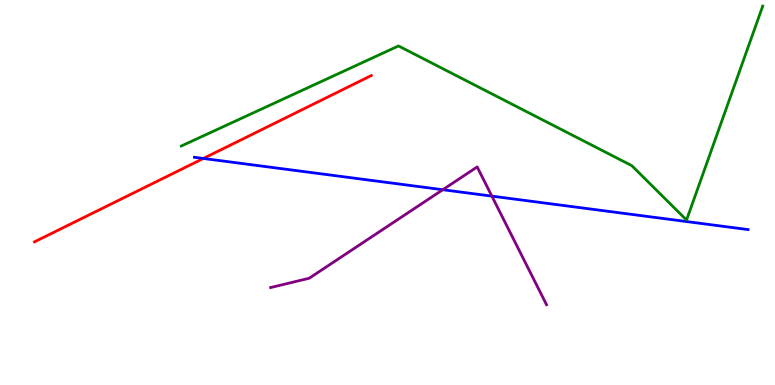[{'lines': ['blue', 'red'], 'intersections': [{'x': 2.62, 'y': 5.88}]}, {'lines': ['green', 'red'], 'intersections': []}, {'lines': ['purple', 'red'], 'intersections': []}, {'lines': ['blue', 'green'], 'intersections': []}, {'lines': ['blue', 'purple'], 'intersections': [{'x': 5.71, 'y': 5.07}, {'x': 6.35, 'y': 4.91}]}, {'lines': ['green', 'purple'], 'intersections': []}]